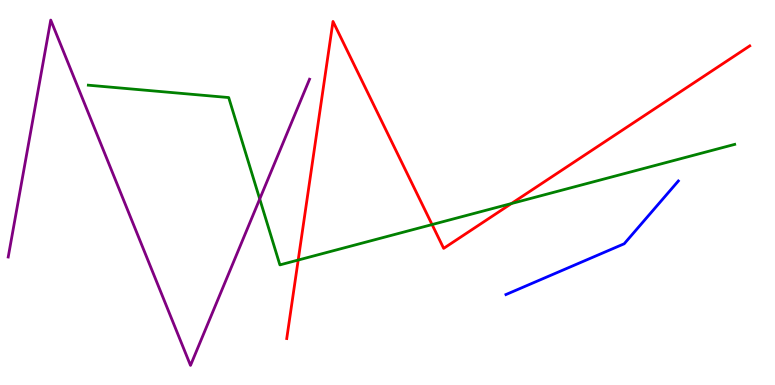[{'lines': ['blue', 'red'], 'intersections': []}, {'lines': ['green', 'red'], 'intersections': [{'x': 3.85, 'y': 3.25}, {'x': 5.58, 'y': 4.17}, {'x': 6.6, 'y': 4.71}]}, {'lines': ['purple', 'red'], 'intersections': []}, {'lines': ['blue', 'green'], 'intersections': []}, {'lines': ['blue', 'purple'], 'intersections': []}, {'lines': ['green', 'purple'], 'intersections': [{'x': 3.35, 'y': 4.83}]}]